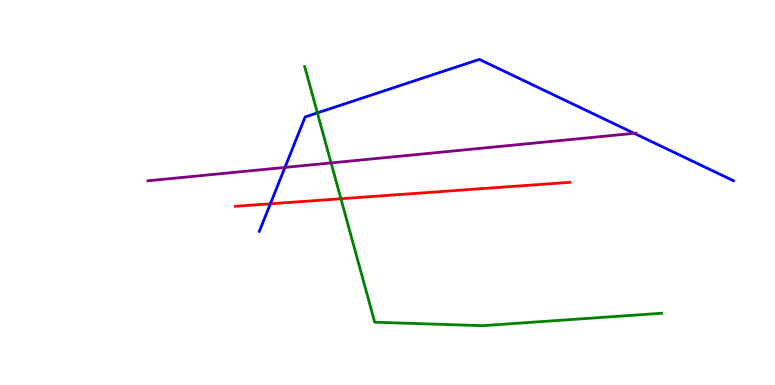[{'lines': ['blue', 'red'], 'intersections': [{'x': 3.49, 'y': 4.71}]}, {'lines': ['green', 'red'], 'intersections': [{'x': 4.4, 'y': 4.84}]}, {'lines': ['purple', 'red'], 'intersections': []}, {'lines': ['blue', 'green'], 'intersections': [{'x': 4.1, 'y': 7.07}]}, {'lines': ['blue', 'purple'], 'intersections': [{'x': 3.68, 'y': 5.65}, {'x': 8.18, 'y': 6.54}]}, {'lines': ['green', 'purple'], 'intersections': [{'x': 4.27, 'y': 5.77}]}]